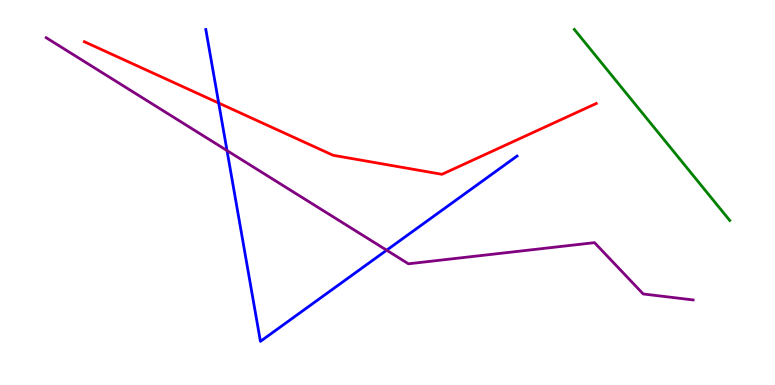[{'lines': ['blue', 'red'], 'intersections': [{'x': 2.82, 'y': 7.32}]}, {'lines': ['green', 'red'], 'intersections': []}, {'lines': ['purple', 'red'], 'intersections': []}, {'lines': ['blue', 'green'], 'intersections': []}, {'lines': ['blue', 'purple'], 'intersections': [{'x': 2.93, 'y': 6.09}, {'x': 4.99, 'y': 3.5}]}, {'lines': ['green', 'purple'], 'intersections': []}]